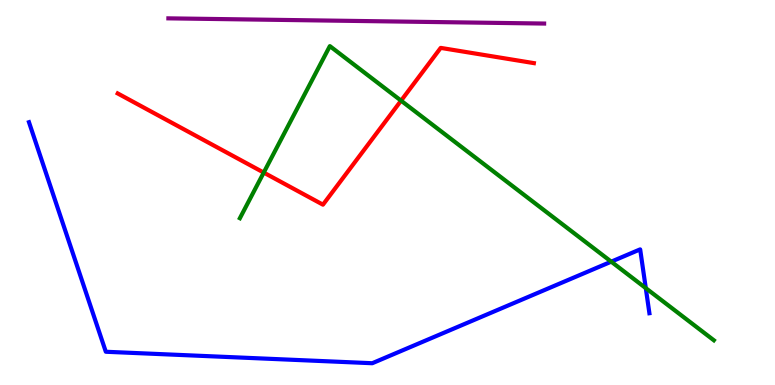[{'lines': ['blue', 'red'], 'intersections': []}, {'lines': ['green', 'red'], 'intersections': [{'x': 3.4, 'y': 5.52}, {'x': 5.18, 'y': 7.39}]}, {'lines': ['purple', 'red'], 'intersections': []}, {'lines': ['blue', 'green'], 'intersections': [{'x': 7.89, 'y': 3.2}, {'x': 8.33, 'y': 2.52}]}, {'lines': ['blue', 'purple'], 'intersections': []}, {'lines': ['green', 'purple'], 'intersections': []}]